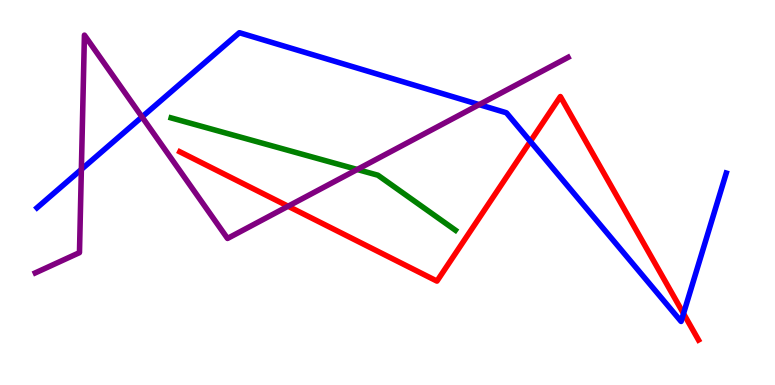[{'lines': ['blue', 'red'], 'intersections': [{'x': 6.84, 'y': 6.33}, {'x': 8.82, 'y': 1.86}]}, {'lines': ['green', 'red'], 'intersections': []}, {'lines': ['purple', 'red'], 'intersections': [{'x': 3.72, 'y': 4.64}]}, {'lines': ['blue', 'green'], 'intersections': []}, {'lines': ['blue', 'purple'], 'intersections': [{'x': 1.05, 'y': 5.6}, {'x': 1.83, 'y': 6.96}, {'x': 6.18, 'y': 7.28}]}, {'lines': ['green', 'purple'], 'intersections': [{'x': 4.61, 'y': 5.6}]}]